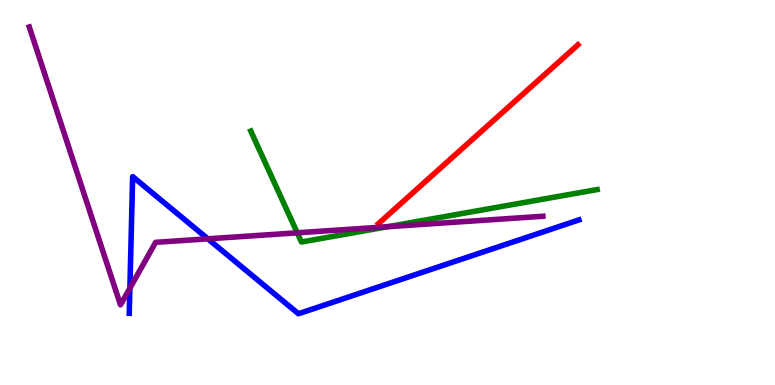[{'lines': ['blue', 'red'], 'intersections': []}, {'lines': ['green', 'red'], 'intersections': []}, {'lines': ['purple', 'red'], 'intersections': []}, {'lines': ['blue', 'green'], 'intersections': []}, {'lines': ['blue', 'purple'], 'intersections': [{'x': 1.68, 'y': 2.52}, {'x': 2.68, 'y': 3.8}]}, {'lines': ['green', 'purple'], 'intersections': [{'x': 3.84, 'y': 3.95}, {'x': 5.0, 'y': 4.11}]}]